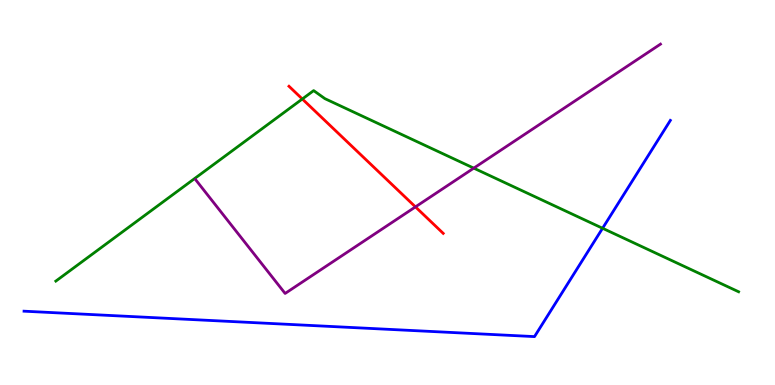[{'lines': ['blue', 'red'], 'intersections': []}, {'lines': ['green', 'red'], 'intersections': [{'x': 3.9, 'y': 7.43}]}, {'lines': ['purple', 'red'], 'intersections': [{'x': 5.36, 'y': 4.63}]}, {'lines': ['blue', 'green'], 'intersections': [{'x': 7.78, 'y': 4.07}]}, {'lines': ['blue', 'purple'], 'intersections': []}, {'lines': ['green', 'purple'], 'intersections': [{'x': 6.11, 'y': 5.63}]}]